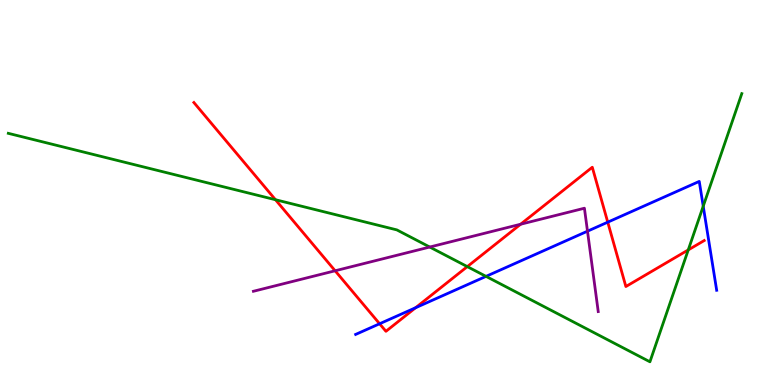[{'lines': ['blue', 'red'], 'intersections': [{'x': 4.9, 'y': 1.59}, {'x': 5.36, 'y': 2.01}, {'x': 7.84, 'y': 4.23}]}, {'lines': ['green', 'red'], 'intersections': [{'x': 3.55, 'y': 4.81}, {'x': 6.03, 'y': 3.07}, {'x': 8.88, 'y': 3.51}]}, {'lines': ['purple', 'red'], 'intersections': [{'x': 4.32, 'y': 2.97}, {'x': 6.72, 'y': 4.18}]}, {'lines': ['blue', 'green'], 'intersections': [{'x': 6.27, 'y': 2.82}, {'x': 9.07, 'y': 4.64}]}, {'lines': ['blue', 'purple'], 'intersections': [{'x': 7.58, 'y': 4.0}]}, {'lines': ['green', 'purple'], 'intersections': [{'x': 5.55, 'y': 3.58}]}]